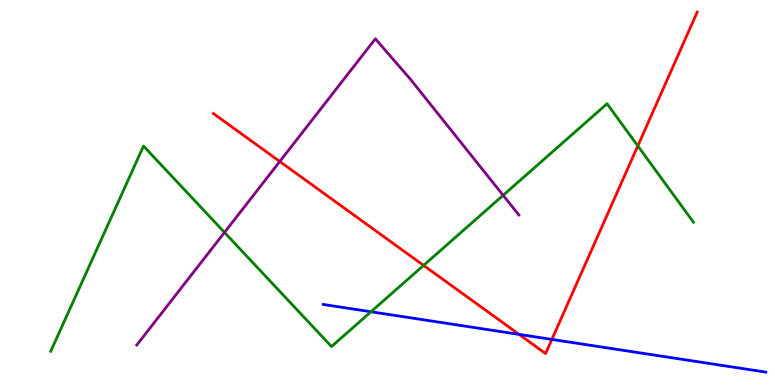[{'lines': ['blue', 'red'], 'intersections': [{'x': 6.7, 'y': 1.31}, {'x': 7.12, 'y': 1.18}]}, {'lines': ['green', 'red'], 'intersections': [{'x': 5.47, 'y': 3.11}, {'x': 8.23, 'y': 6.21}]}, {'lines': ['purple', 'red'], 'intersections': [{'x': 3.61, 'y': 5.81}]}, {'lines': ['blue', 'green'], 'intersections': [{'x': 4.79, 'y': 1.9}]}, {'lines': ['blue', 'purple'], 'intersections': []}, {'lines': ['green', 'purple'], 'intersections': [{'x': 2.9, 'y': 3.96}, {'x': 6.49, 'y': 4.93}]}]